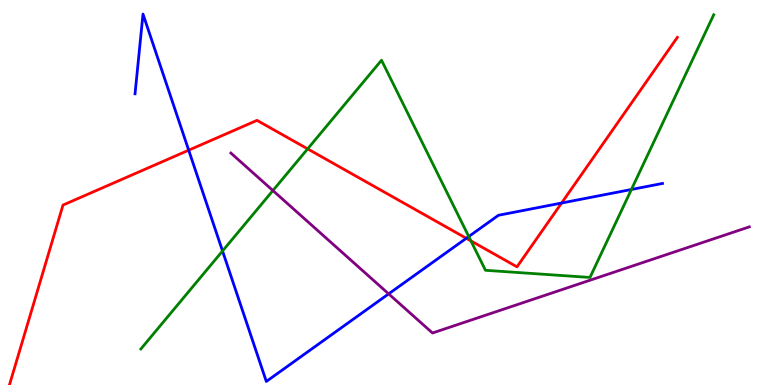[{'lines': ['blue', 'red'], 'intersections': [{'x': 2.43, 'y': 6.1}, {'x': 6.02, 'y': 3.81}, {'x': 7.25, 'y': 4.73}]}, {'lines': ['green', 'red'], 'intersections': [{'x': 3.97, 'y': 6.13}, {'x': 6.08, 'y': 3.74}]}, {'lines': ['purple', 'red'], 'intersections': []}, {'lines': ['blue', 'green'], 'intersections': [{'x': 2.87, 'y': 3.48}, {'x': 6.05, 'y': 3.86}, {'x': 8.15, 'y': 5.08}]}, {'lines': ['blue', 'purple'], 'intersections': [{'x': 5.01, 'y': 2.37}]}, {'lines': ['green', 'purple'], 'intersections': [{'x': 3.52, 'y': 5.05}]}]